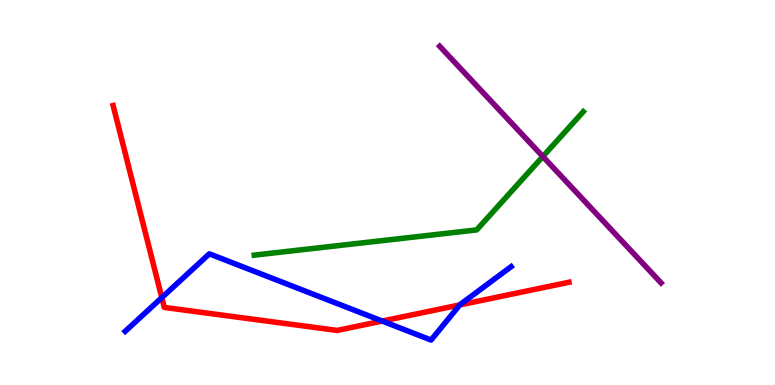[{'lines': ['blue', 'red'], 'intersections': [{'x': 2.09, 'y': 2.27}, {'x': 4.93, 'y': 1.66}, {'x': 5.93, 'y': 2.08}]}, {'lines': ['green', 'red'], 'intersections': []}, {'lines': ['purple', 'red'], 'intersections': []}, {'lines': ['blue', 'green'], 'intersections': []}, {'lines': ['blue', 'purple'], 'intersections': []}, {'lines': ['green', 'purple'], 'intersections': [{'x': 7.0, 'y': 5.93}]}]